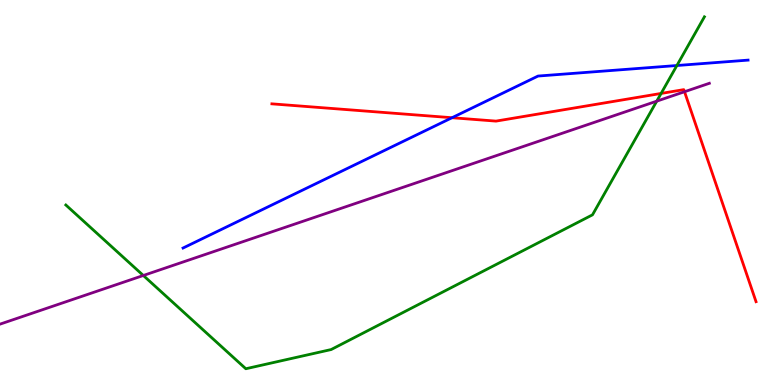[{'lines': ['blue', 'red'], 'intersections': [{'x': 5.83, 'y': 6.94}]}, {'lines': ['green', 'red'], 'intersections': [{'x': 8.53, 'y': 7.57}]}, {'lines': ['purple', 'red'], 'intersections': [{'x': 8.83, 'y': 7.62}]}, {'lines': ['blue', 'green'], 'intersections': [{'x': 8.73, 'y': 8.3}]}, {'lines': ['blue', 'purple'], 'intersections': []}, {'lines': ['green', 'purple'], 'intersections': [{'x': 1.85, 'y': 2.84}, {'x': 8.47, 'y': 7.37}]}]